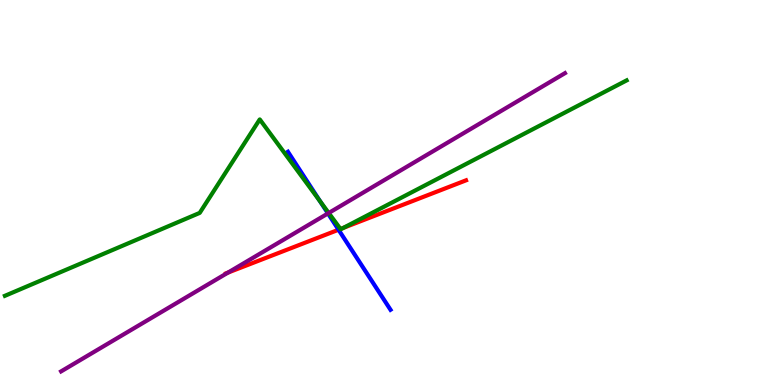[{'lines': ['blue', 'red'], 'intersections': [{'x': 4.37, 'y': 4.03}]}, {'lines': ['green', 'red'], 'intersections': [{'x': 4.39, 'y': 4.05}, {'x': 4.43, 'y': 4.08}]}, {'lines': ['purple', 'red'], 'intersections': [{'x': 2.94, 'y': 2.92}]}, {'lines': ['blue', 'green'], 'intersections': [{'x': 4.13, 'y': 4.78}]}, {'lines': ['blue', 'purple'], 'intersections': [{'x': 4.23, 'y': 4.46}]}, {'lines': ['green', 'purple'], 'intersections': [{'x': 4.24, 'y': 4.47}]}]